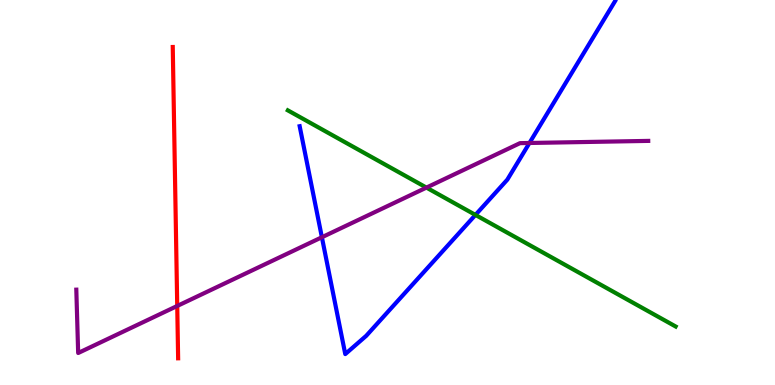[{'lines': ['blue', 'red'], 'intersections': []}, {'lines': ['green', 'red'], 'intersections': []}, {'lines': ['purple', 'red'], 'intersections': [{'x': 2.29, 'y': 2.05}]}, {'lines': ['blue', 'green'], 'intersections': [{'x': 6.13, 'y': 4.42}]}, {'lines': ['blue', 'purple'], 'intersections': [{'x': 4.15, 'y': 3.84}, {'x': 6.83, 'y': 6.29}]}, {'lines': ['green', 'purple'], 'intersections': [{'x': 5.5, 'y': 5.13}]}]